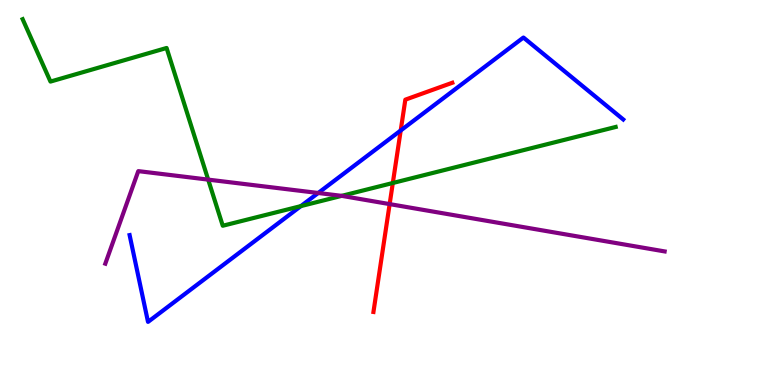[{'lines': ['blue', 'red'], 'intersections': [{'x': 5.17, 'y': 6.61}]}, {'lines': ['green', 'red'], 'intersections': [{'x': 5.07, 'y': 5.25}]}, {'lines': ['purple', 'red'], 'intersections': [{'x': 5.03, 'y': 4.7}]}, {'lines': ['blue', 'green'], 'intersections': [{'x': 3.88, 'y': 4.65}]}, {'lines': ['blue', 'purple'], 'intersections': [{'x': 4.11, 'y': 4.99}]}, {'lines': ['green', 'purple'], 'intersections': [{'x': 2.69, 'y': 5.33}, {'x': 4.41, 'y': 4.91}]}]